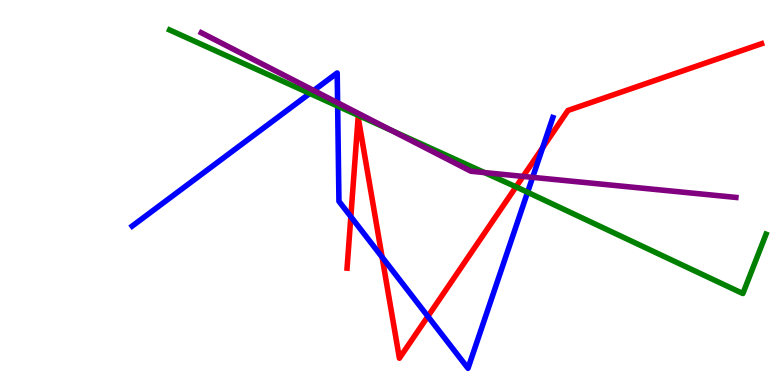[{'lines': ['blue', 'red'], 'intersections': [{'x': 4.53, 'y': 4.37}, {'x': 4.93, 'y': 3.32}, {'x': 5.52, 'y': 1.78}, {'x': 7.0, 'y': 6.17}]}, {'lines': ['green', 'red'], 'intersections': [{'x': 6.66, 'y': 5.15}]}, {'lines': ['purple', 'red'], 'intersections': [{'x': 6.75, 'y': 5.42}]}, {'lines': ['blue', 'green'], 'intersections': [{'x': 4.0, 'y': 7.57}, {'x': 4.36, 'y': 7.25}, {'x': 6.81, 'y': 5.01}]}, {'lines': ['blue', 'purple'], 'intersections': [{'x': 4.05, 'y': 7.65}, {'x': 4.36, 'y': 7.33}, {'x': 6.87, 'y': 5.39}]}, {'lines': ['green', 'purple'], 'intersections': [{'x': 5.06, 'y': 6.61}, {'x': 6.25, 'y': 5.52}]}]